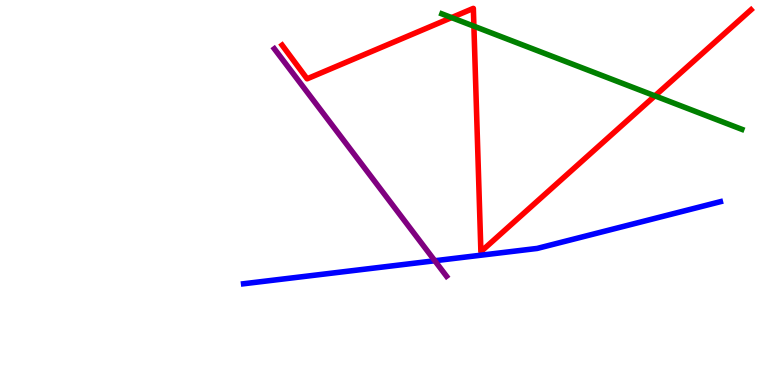[{'lines': ['blue', 'red'], 'intersections': []}, {'lines': ['green', 'red'], 'intersections': [{'x': 5.83, 'y': 9.54}, {'x': 6.11, 'y': 9.32}, {'x': 8.45, 'y': 7.51}]}, {'lines': ['purple', 'red'], 'intersections': []}, {'lines': ['blue', 'green'], 'intersections': []}, {'lines': ['blue', 'purple'], 'intersections': [{'x': 5.61, 'y': 3.23}]}, {'lines': ['green', 'purple'], 'intersections': []}]